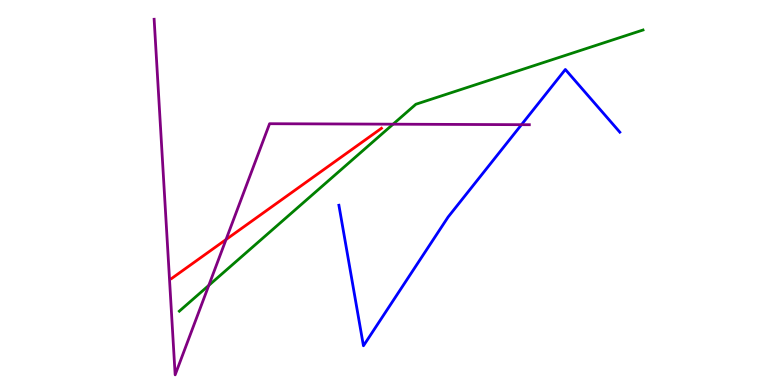[{'lines': ['blue', 'red'], 'intersections': []}, {'lines': ['green', 'red'], 'intersections': []}, {'lines': ['purple', 'red'], 'intersections': [{'x': 2.92, 'y': 3.78}]}, {'lines': ['blue', 'green'], 'intersections': []}, {'lines': ['blue', 'purple'], 'intersections': [{'x': 6.73, 'y': 6.76}]}, {'lines': ['green', 'purple'], 'intersections': [{'x': 2.69, 'y': 2.59}, {'x': 5.07, 'y': 6.77}]}]